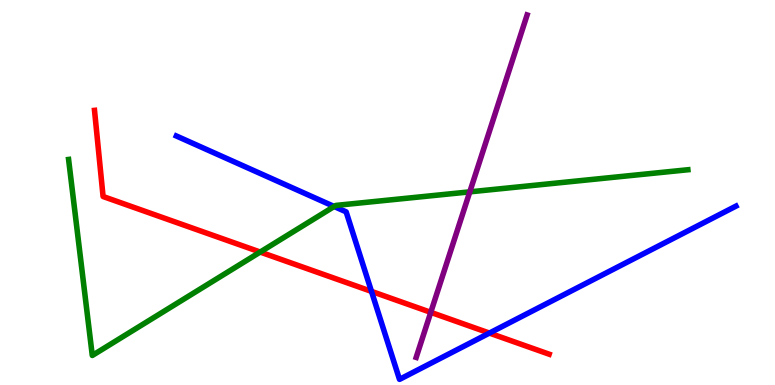[{'lines': ['blue', 'red'], 'intersections': [{'x': 4.79, 'y': 2.43}, {'x': 6.32, 'y': 1.35}]}, {'lines': ['green', 'red'], 'intersections': [{'x': 3.36, 'y': 3.45}]}, {'lines': ['purple', 'red'], 'intersections': [{'x': 5.56, 'y': 1.89}]}, {'lines': ['blue', 'green'], 'intersections': [{'x': 4.31, 'y': 4.64}]}, {'lines': ['blue', 'purple'], 'intersections': []}, {'lines': ['green', 'purple'], 'intersections': [{'x': 6.06, 'y': 5.02}]}]